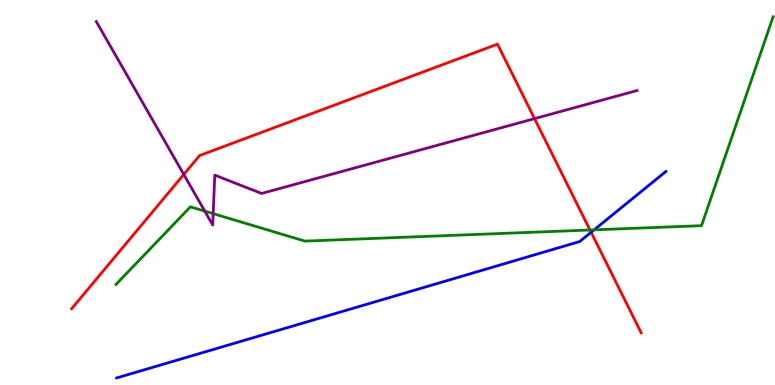[{'lines': ['blue', 'red'], 'intersections': [{'x': 7.63, 'y': 3.97}]}, {'lines': ['green', 'red'], 'intersections': [{'x': 7.61, 'y': 4.03}]}, {'lines': ['purple', 'red'], 'intersections': [{'x': 2.37, 'y': 5.47}, {'x': 6.9, 'y': 6.92}]}, {'lines': ['blue', 'green'], 'intersections': [{'x': 7.67, 'y': 4.03}]}, {'lines': ['blue', 'purple'], 'intersections': []}, {'lines': ['green', 'purple'], 'intersections': [{'x': 2.64, 'y': 4.52}, {'x': 2.75, 'y': 4.45}]}]